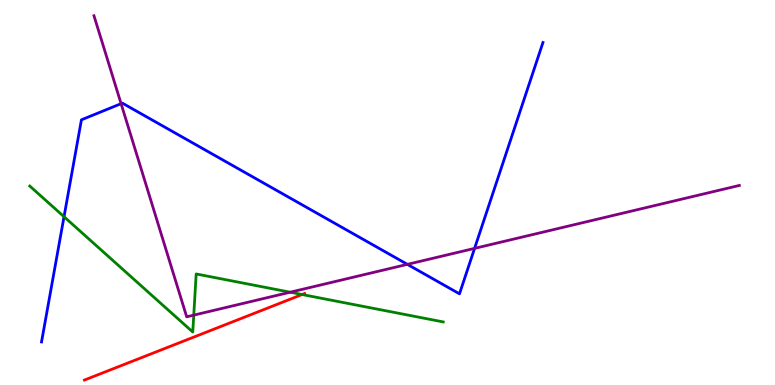[{'lines': ['blue', 'red'], 'intersections': []}, {'lines': ['green', 'red'], 'intersections': [{'x': 3.9, 'y': 2.35}]}, {'lines': ['purple', 'red'], 'intersections': []}, {'lines': ['blue', 'green'], 'intersections': [{'x': 0.826, 'y': 4.37}]}, {'lines': ['blue', 'purple'], 'intersections': [{'x': 1.56, 'y': 7.31}, {'x': 5.26, 'y': 3.13}, {'x': 6.12, 'y': 3.55}]}, {'lines': ['green', 'purple'], 'intersections': [{'x': 2.5, 'y': 1.81}, {'x': 3.74, 'y': 2.41}]}]